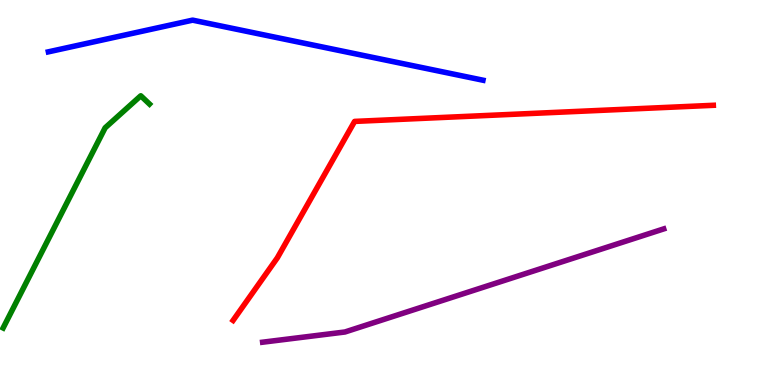[{'lines': ['blue', 'red'], 'intersections': []}, {'lines': ['green', 'red'], 'intersections': []}, {'lines': ['purple', 'red'], 'intersections': []}, {'lines': ['blue', 'green'], 'intersections': []}, {'lines': ['blue', 'purple'], 'intersections': []}, {'lines': ['green', 'purple'], 'intersections': []}]